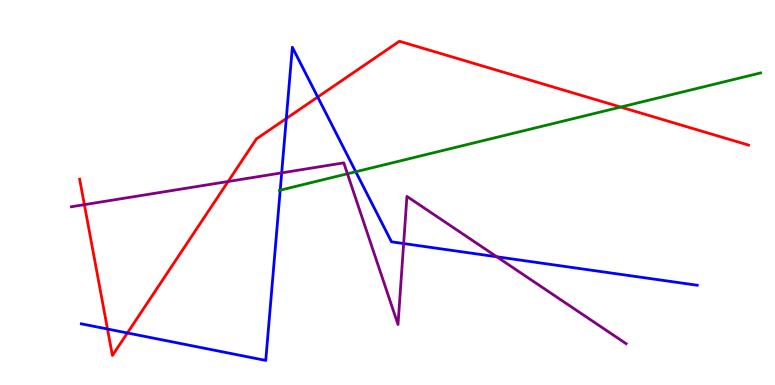[{'lines': ['blue', 'red'], 'intersections': [{'x': 1.39, 'y': 1.45}, {'x': 1.64, 'y': 1.35}, {'x': 3.69, 'y': 6.92}, {'x': 4.1, 'y': 7.48}]}, {'lines': ['green', 'red'], 'intersections': [{'x': 8.01, 'y': 7.22}]}, {'lines': ['purple', 'red'], 'intersections': [{'x': 1.09, 'y': 4.68}, {'x': 2.94, 'y': 5.29}]}, {'lines': ['blue', 'green'], 'intersections': [{'x': 3.62, 'y': 5.06}, {'x': 4.59, 'y': 5.54}]}, {'lines': ['blue', 'purple'], 'intersections': [{'x': 3.63, 'y': 5.51}, {'x': 5.21, 'y': 3.67}, {'x': 6.41, 'y': 3.33}]}, {'lines': ['green', 'purple'], 'intersections': [{'x': 4.48, 'y': 5.49}]}]